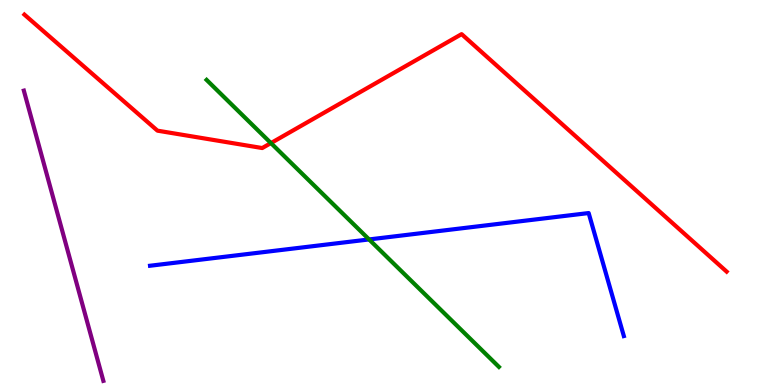[{'lines': ['blue', 'red'], 'intersections': []}, {'lines': ['green', 'red'], 'intersections': [{'x': 3.5, 'y': 6.28}]}, {'lines': ['purple', 'red'], 'intersections': []}, {'lines': ['blue', 'green'], 'intersections': [{'x': 4.76, 'y': 3.78}]}, {'lines': ['blue', 'purple'], 'intersections': []}, {'lines': ['green', 'purple'], 'intersections': []}]